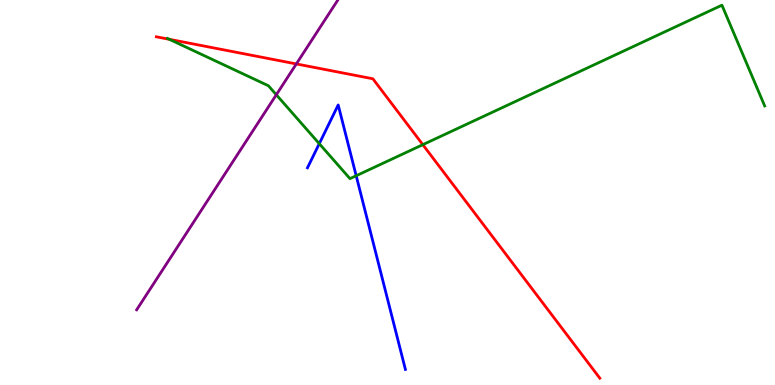[{'lines': ['blue', 'red'], 'intersections': []}, {'lines': ['green', 'red'], 'intersections': [{'x': 2.19, 'y': 8.98}, {'x': 5.46, 'y': 6.24}]}, {'lines': ['purple', 'red'], 'intersections': [{'x': 3.82, 'y': 8.34}]}, {'lines': ['blue', 'green'], 'intersections': [{'x': 4.12, 'y': 6.27}, {'x': 4.6, 'y': 5.44}]}, {'lines': ['blue', 'purple'], 'intersections': []}, {'lines': ['green', 'purple'], 'intersections': [{'x': 3.57, 'y': 7.54}]}]